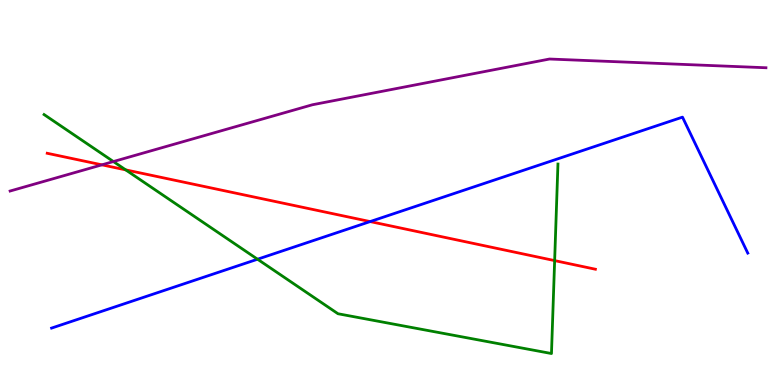[{'lines': ['blue', 'red'], 'intersections': [{'x': 4.78, 'y': 4.24}]}, {'lines': ['green', 'red'], 'intersections': [{'x': 1.62, 'y': 5.59}, {'x': 7.16, 'y': 3.23}]}, {'lines': ['purple', 'red'], 'intersections': [{'x': 1.31, 'y': 5.72}]}, {'lines': ['blue', 'green'], 'intersections': [{'x': 3.32, 'y': 3.27}]}, {'lines': ['blue', 'purple'], 'intersections': []}, {'lines': ['green', 'purple'], 'intersections': [{'x': 1.46, 'y': 5.8}]}]